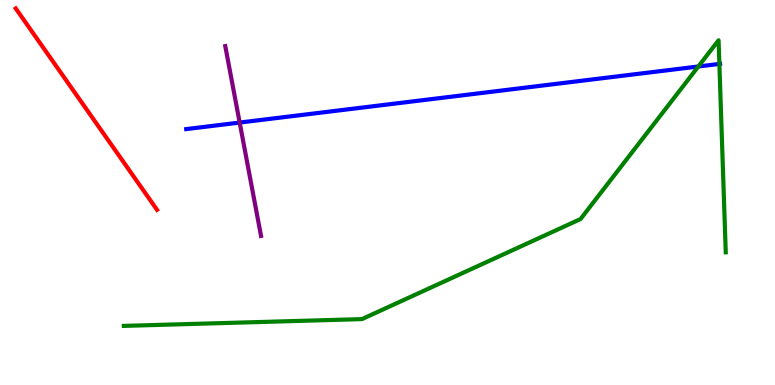[{'lines': ['blue', 'red'], 'intersections': []}, {'lines': ['green', 'red'], 'intersections': []}, {'lines': ['purple', 'red'], 'intersections': []}, {'lines': ['blue', 'green'], 'intersections': [{'x': 9.01, 'y': 8.27}, {'x': 9.28, 'y': 8.34}]}, {'lines': ['blue', 'purple'], 'intersections': [{'x': 3.09, 'y': 6.82}]}, {'lines': ['green', 'purple'], 'intersections': []}]